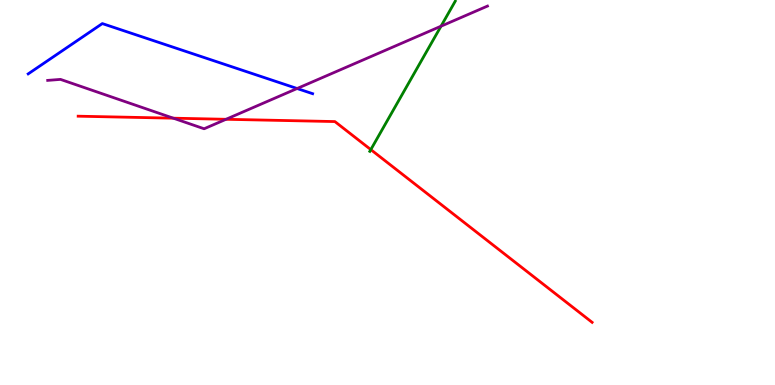[{'lines': ['blue', 'red'], 'intersections': []}, {'lines': ['green', 'red'], 'intersections': [{'x': 4.78, 'y': 6.11}]}, {'lines': ['purple', 'red'], 'intersections': [{'x': 2.24, 'y': 6.93}, {'x': 2.92, 'y': 6.9}]}, {'lines': ['blue', 'green'], 'intersections': []}, {'lines': ['blue', 'purple'], 'intersections': [{'x': 3.83, 'y': 7.7}]}, {'lines': ['green', 'purple'], 'intersections': [{'x': 5.69, 'y': 9.32}]}]